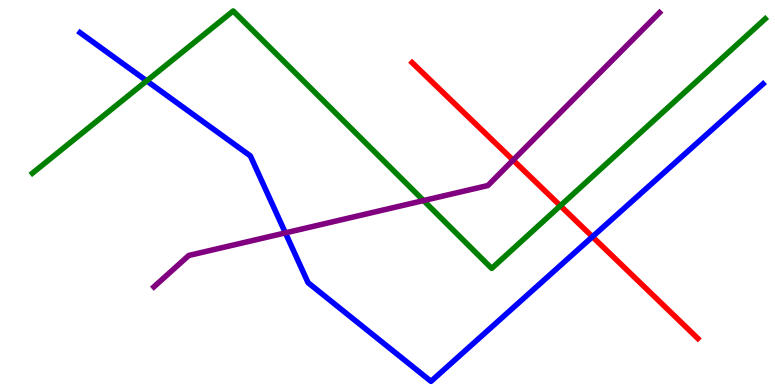[{'lines': ['blue', 'red'], 'intersections': [{'x': 7.64, 'y': 3.85}]}, {'lines': ['green', 'red'], 'intersections': [{'x': 7.23, 'y': 4.66}]}, {'lines': ['purple', 'red'], 'intersections': [{'x': 6.62, 'y': 5.84}]}, {'lines': ['blue', 'green'], 'intersections': [{'x': 1.89, 'y': 7.9}]}, {'lines': ['blue', 'purple'], 'intersections': [{'x': 3.68, 'y': 3.95}]}, {'lines': ['green', 'purple'], 'intersections': [{'x': 5.47, 'y': 4.79}]}]